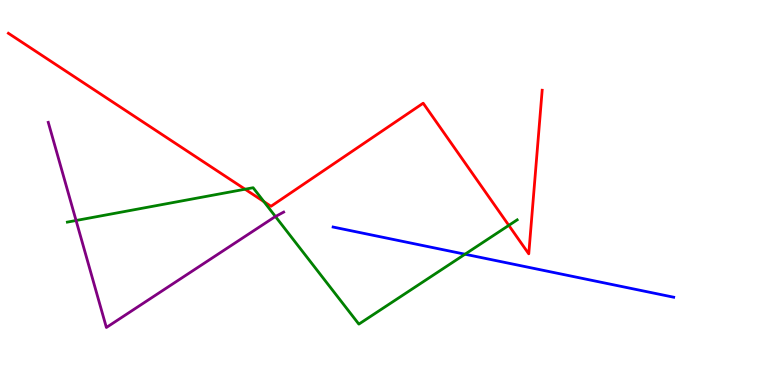[{'lines': ['blue', 'red'], 'intersections': []}, {'lines': ['green', 'red'], 'intersections': [{'x': 3.16, 'y': 5.09}, {'x': 3.41, 'y': 4.76}, {'x': 6.57, 'y': 4.15}]}, {'lines': ['purple', 'red'], 'intersections': []}, {'lines': ['blue', 'green'], 'intersections': [{'x': 6.0, 'y': 3.4}]}, {'lines': ['blue', 'purple'], 'intersections': []}, {'lines': ['green', 'purple'], 'intersections': [{'x': 0.982, 'y': 4.27}, {'x': 3.55, 'y': 4.38}]}]